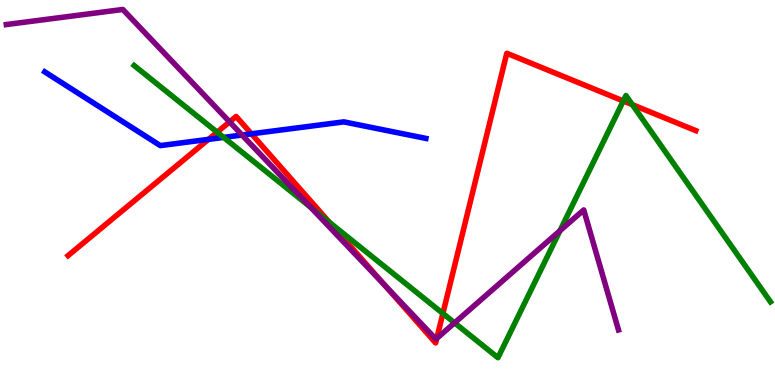[{'lines': ['blue', 'red'], 'intersections': [{'x': 2.69, 'y': 6.38}, {'x': 3.24, 'y': 6.52}]}, {'lines': ['green', 'red'], 'intersections': [{'x': 2.8, 'y': 6.57}, {'x': 4.25, 'y': 4.23}, {'x': 5.71, 'y': 1.86}, {'x': 8.04, 'y': 7.38}, {'x': 8.16, 'y': 7.28}]}, {'lines': ['purple', 'red'], 'intersections': [{'x': 2.96, 'y': 6.83}, {'x': 4.98, 'y': 2.57}, {'x': 5.64, 'y': 1.21}]}, {'lines': ['blue', 'green'], 'intersections': [{'x': 2.89, 'y': 6.43}]}, {'lines': ['blue', 'purple'], 'intersections': [{'x': 3.12, 'y': 6.49}]}, {'lines': ['green', 'purple'], 'intersections': [{'x': 4.01, 'y': 4.61}, {'x': 5.87, 'y': 1.61}, {'x': 7.23, 'y': 4.01}]}]